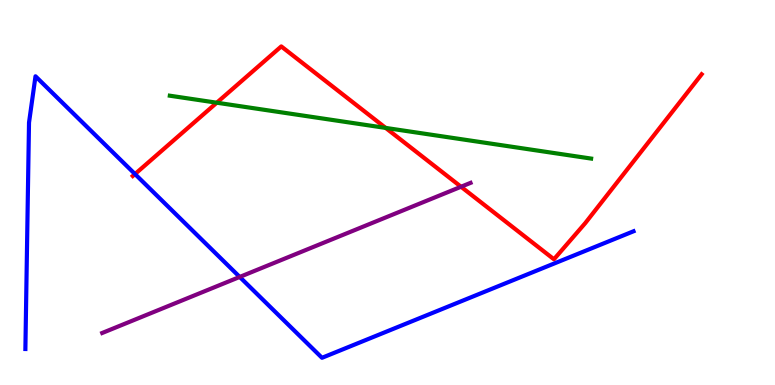[{'lines': ['blue', 'red'], 'intersections': [{'x': 1.74, 'y': 5.48}]}, {'lines': ['green', 'red'], 'intersections': [{'x': 2.8, 'y': 7.33}, {'x': 4.98, 'y': 6.68}]}, {'lines': ['purple', 'red'], 'intersections': [{'x': 5.95, 'y': 5.15}]}, {'lines': ['blue', 'green'], 'intersections': []}, {'lines': ['blue', 'purple'], 'intersections': [{'x': 3.09, 'y': 2.81}]}, {'lines': ['green', 'purple'], 'intersections': []}]